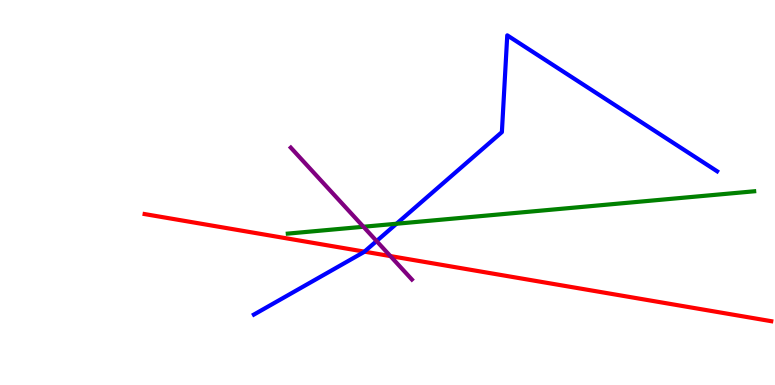[{'lines': ['blue', 'red'], 'intersections': [{'x': 4.7, 'y': 3.46}]}, {'lines': ['green', 'red'], 'intersections': []}, {'lines': ['purple', 'red'], 'intersections': [{'x': 5.04, 'y': 3.35}]}, {'lines': ['blue', 'green'], 'intersections': [{'x': 5.12, 'y': 4.19}]}, {'lines': ['blue', 'purple'], 'intersections': [{'x': 4.86, 'y': 3.74}]}, {'lines': ['green', 'purple'], 'intersections': [{'x': 4.69, 'y': 4.11}]}]